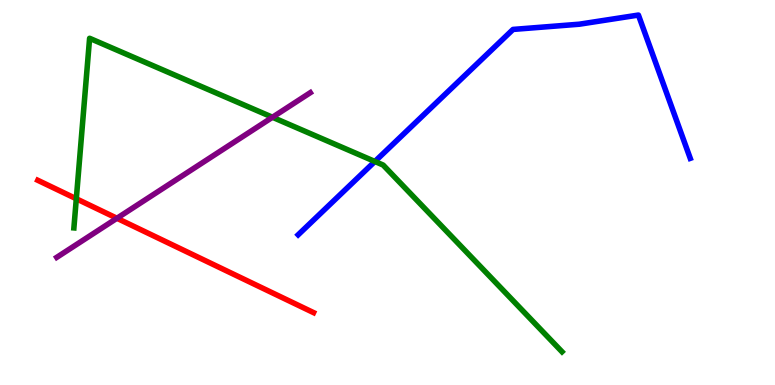[{'lines': ['blue', 'red'], 'intersections': []}, {'lines': ['green', 'red'], 'intersections': [{'x': 0.985, 'y': 4.84}]}, {'lines': ['purple', 'red'], 'intersections': [{'x': 1.51, 'y': 4.33}]}, {'lines': ['blue', 'green'], 'intersections': [{'x': 4.84, 'y': 5.81}]}, {'lines': ['blue', 'purple'], 'intersections': []}, {'lines': ['green', 'purple'], 'intersections': [{'x': 3.52, 'y': 6.95}]}]